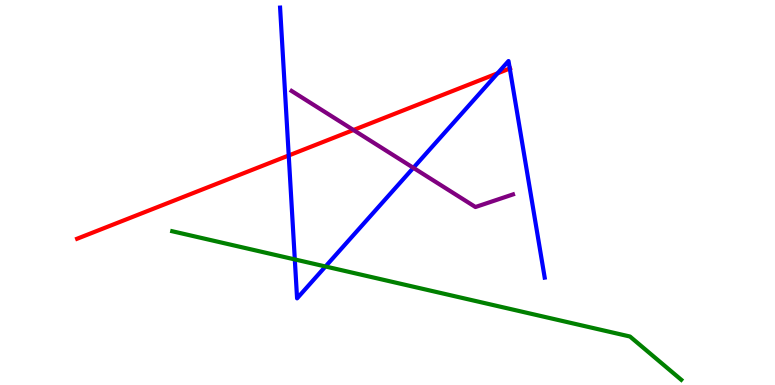[{'lines': ['blue', 'red'], 'intersections': [{'x': 3.73, 'y': 5.96}, {'x': 6.42, 'y': 8.1}, {'x': 6.58, 'y': 8.22}]}, {'lines': ['green', 'red'], 'intersections': []}, {'lines': ['purple', 'red'], 'intersections': [{'x': 4.56, 'y': 6.62}]}, {'lines': ['blue', 'green'], 'intersections': [{'x': 3.8, 'y': 3.26}, {'x': 4.2, 'y': 3.08}]}, {'lines': ['blue', 'purple'], 'intersections': [{'x': 5.33, 'y': 5.64}]}, {'lines': ['green', 'purple'], 'intersections': []}]